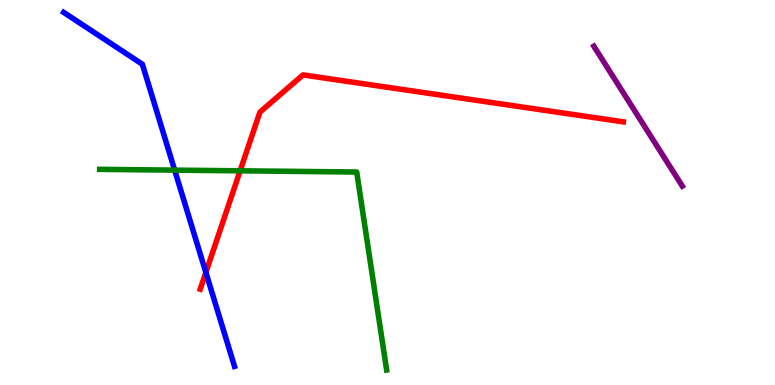[{'lines': ['blue', 'red'], 'intersections': [{'x': 2.66, 'y': 2.92}]}, {'lines': ['green', 'red'], 'intersections': [{'x': 3.1, 'y': 5.56}]}, {'lines': ['purple', 'red'], 'intersections': []}, {'lines': ['blue', 'green'], 'intersections': [{'x': 2.25, 'y': 5.58}]}, {'lines': ['blue', 'purple'], 'intersections': []}, {'lines': ['green', 'purple'], 'intersections': []}]